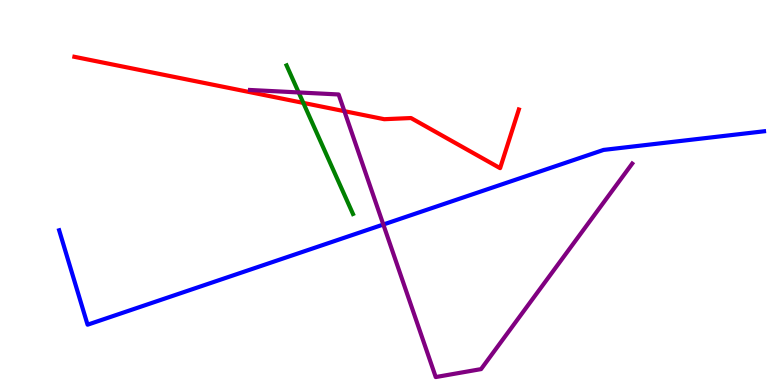[{'lines': ['blue', 'red'], 'intersections': []}, {'lines': ['green', 'red'], 'intersections': [{'x': 3.91, 'y': 7.33}]}, {'lines': ['purple', 'red'], 'intersections': [{'x': 4.44, 'y': 7.11}]}, {'lines': ['blue', 'green'], 'intersections': []}, {'lines': ['blue', 'purple'], 'intersections': [{'x': 4.95, 'y': 4.17}]}, {'lines': ['green', 'purple'], 'intersections': [{'x': 3.85, 'y': 7.6}]}]